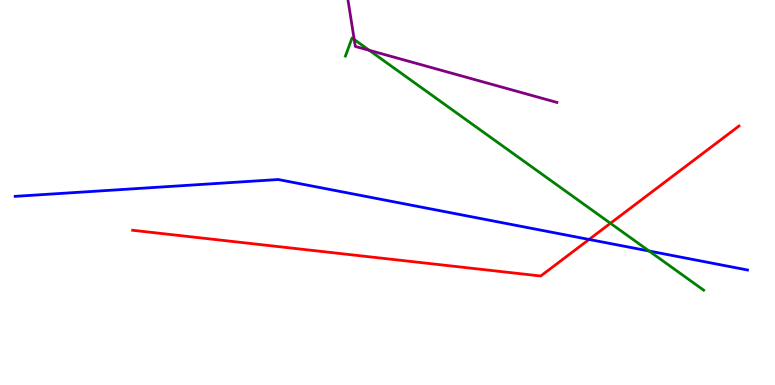[{'lines': ['blue', 'red'], 'intersections': [{'x': 7.6, 'y': 3.78}]}, {'lines': ['green', 'red'], 'intersections': [{'x': 7.88, 'y': 4.2}]}, {'lines': ['purple', 'red'], 'intersections': []}, {'lines': ['blue', 'green'], 'intersections': [{'x': 8.38, 'y': 3.48}]}, {'lines': ['blue', 'purple'], 'intersections': []}, {'lines': ['green', 'purple'], 'intersections': [{'x': 4.57, 'y': 8.97}, {'x': 4.77, 'y': 8.69}]}]